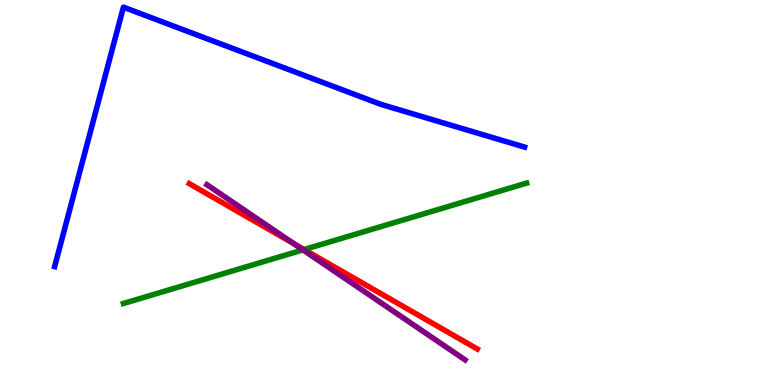[{'lines': ['blue', 'red'], 'intersections': []}, {'lines': ['green', 'red'], 'intersections': [{'x': 3.92, 'y': 3.52}]}, {'lines': ['purple', 'red'], 'intersections': [{'x': 3.79, 'y': 3.67}]}, {'lines': ['blue', 'green'], 'intersections': []}, {'lines': ['blue', 'purple'], 'intersections': []}, {'lines': ['green', 'purple'], 'intersections': [{'x': 3.91, 'y': 3.51}]}]